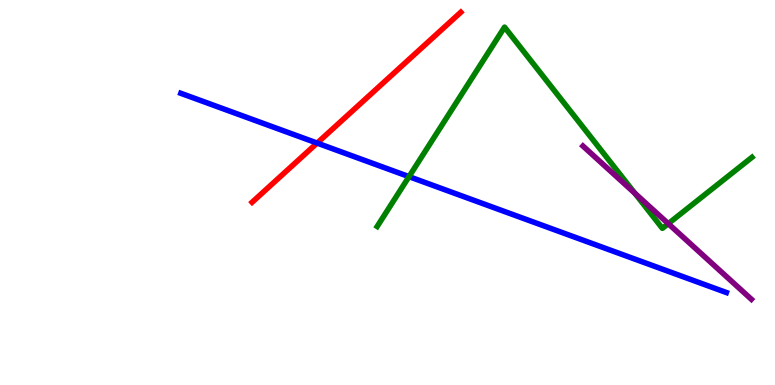[{'lines': ['blue', 'red'], 'intersections': [{'x': 4.09, 'y': 6.28}]}, {'lines': ['green', 'red'], 'intersections': []}, {'lines': ['purple', 'red'], 'intersections': []}, {'lines': ['blue', 'green'], 'intersections': [{'x': 5.28, 'y': 5.41}]}, {'lines': ['blue', 'purple'], 'intersections': []}, {'lines': ['green', 'purple'], 'intersections': [{'x': 8.19, 'y': 4.98}, {'x': 8.62, 'y': 4.19}]}]